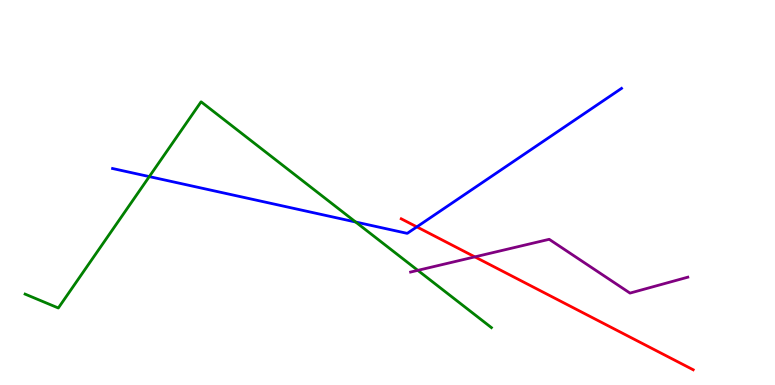[{'lines': ['blue', 'red'], 'intersections': [{'x': 5.38, 'y': 4.11}]}, {'lines': ['green', 'red'], 'intersections': []}, {'lines': ['purple', 'red'], 'intersections': [{'x': 6.13, 'y': 3.33}]}, {'lines': ['blue', 'green'], 'intersections': [{'x': 1.93, 'y': 5.41}, {'x': 4.59, 'y': 4.23}]}, {'lines': ['blue', 'purple'], 'intersections': []}, {'lines': ['green', 'purple'], 'intersections': [{'x': 5.39, 'y': 2.98}]}]